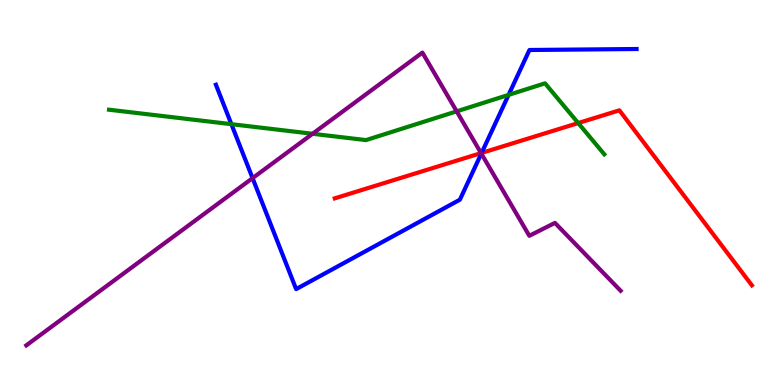[{'lines': ['blue', 'red'], 'intersections': [{'x': 6.21, 'y': 6.03}]}, {'lines': ['green', 'red'], 'intersections': [{'x': 7.46, 'y': 6.8}]}, {'lines': ['purple', 'red'], 'intersections': [{'x': 6.21, 'y': 6.02}]}, {'lines': ['blue', 'green'], 'intersections': [{'x': 2.99, 'y': 6.77}, {'x': 6.56, 'y': 7.54}]}, {'lines': ['blue', 'purple'], 'intersections': [{'x': 3.26, 'y': 5.37}, {'x': 6.21, 'y': 6.01}]}, {'lines': ['green', 'purple'], 'intersections': [{'x': 4.03, 'y': 6.53}, {'x': 5.89, 'y': 7.11}]}]